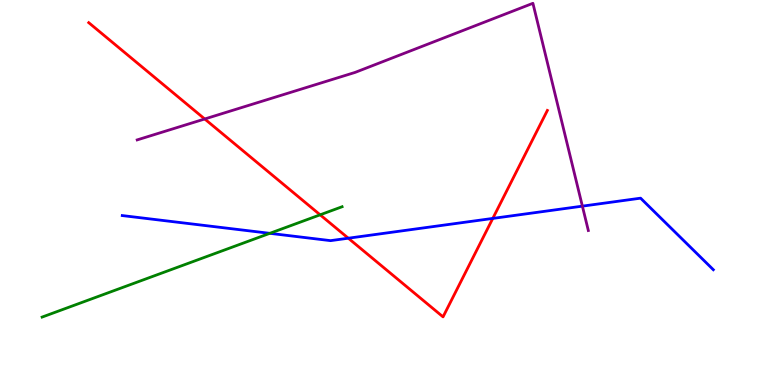[{'lines': ['blue', 'red'], 'intersections': [{'x': 4.49, 'y': 3.81}, {'x': 6.36, 'y': 4.33}]}, {'lines': ['green', 'red'], 'intersections': [{'x': 4.13, 'y': 4.42}]}, {'lines': ['purple', 'red'], 'intersections': [{'x': 2.64, 'y': 6.91}]}, {'lines': ['blue', 'green'], 'intersections': [{'x': 3.48, 'y': 3.94}]}, {'lines': ['blue', 'purple'], 'intersections': [{'x': 7.51, 'y': 4.65}]}, {'lines': ['green', 'purple'], 'intersections': []}]